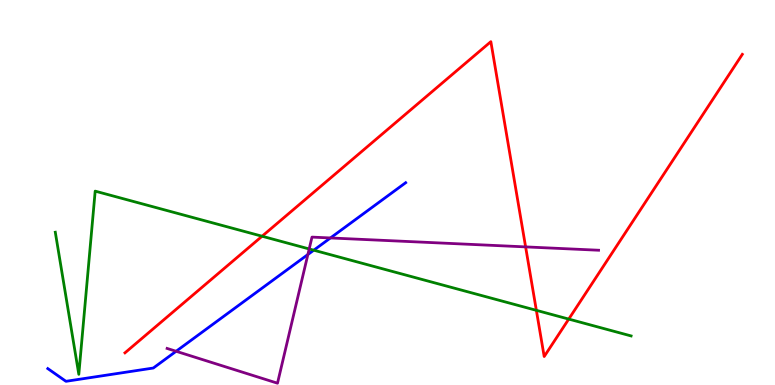[{'lines': ['blue', 'red'], 'intersections': []}, {'lines': ['green', 'red'], 'intersections': [{'x': 3.38, 'y': 3.86}, {'x': 6.92, 'y': 1.94}, {'x': 7.34, 'y': 1.71}]}, {'lines': ['purple', 'red'], 'intersections': [{'x': 6.78, 'y': 3.59}]}, {'lines': ['blue', 'green'], 'intersections': [{'x': 4.05, 'y': 3.5}]}, {'lines': ['blue', 'purple'], 'intersections': [{'x': 2.27, 'y': 0.876}, {'x': 3.97, 'y': 3.39}, {'x': 4.26, 'y': 3.82}]}, {'lines': ['green', 'purple'], 'intersections': [{'x': 3.99, 'y': 3.53}]}]